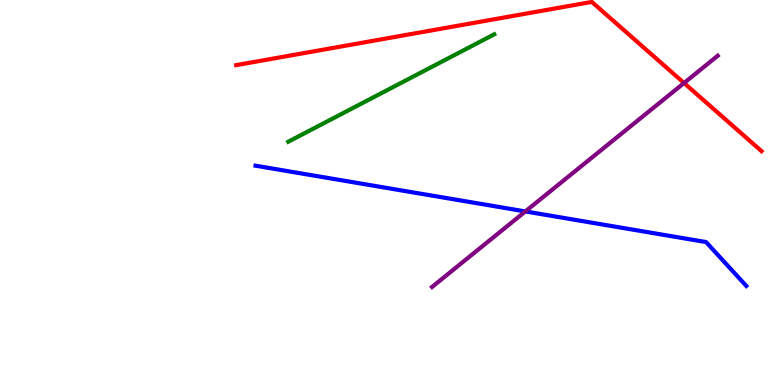[{'lines': ['blue', 'red'], 'intersections': []}, {'lines': ['green', 'red'], 'intersections': []}, {'lines': ['purple', 'red'], 'intersections': [{'x': 8.83, 'y': 7.84}]}, {'lines': ['blue', 'green'], 'intersections': []}, {'lines': ['blue', 'purple'], 'intersections': [{'x': 6.78, 'y': 4.51}]}, {'lines': ['green', 'purple'], 'intersections': []}]